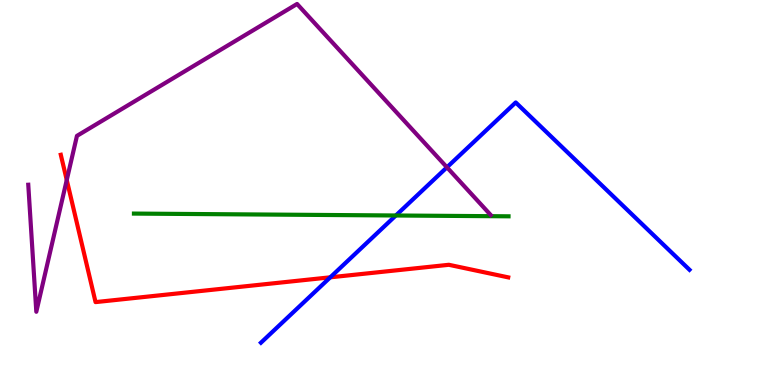[{'lines': ['blue', 'red'], 'intersections': [{'x': 4.26, 'y': 2.8}]}, {'lines': ['green', 'red'], 'intersections': []}, {'lines': ['purple', 'red'], 'intersections': [{'x': 0.861, 'y': 5.32}]}, {'lines': ['blue', 'green'], 'intersections': [{'x': 5.11, 'y': 4.4}]}, {'lines': ['blue', 'purple'], 'intersections': [{'x': 5.77, 'y': 5.65}]}, {'lines': ['green', 'purple'], 'intersections': []}]